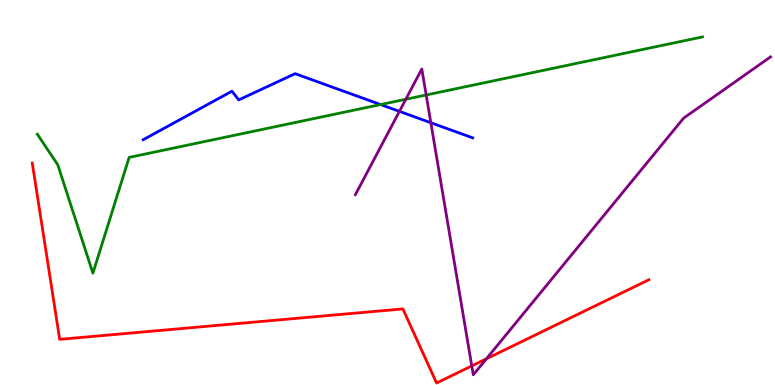[{'lines': ['blue', 'red'], 'intersections': []}, {'lines': ['green', 'red'], 'intersections': []}, {'lines': ['purple', 'red'], 'intersections': [{'x': 6.09, 'y': 0.496}, {'x': 6.28, 'y': 0.681}]}, {'lines': ['blue', 'green'], 'intersections': [{'x': 4.91, 'y': 7.28}]}, {'lines': ['blue', 'purple'], 'intersections': [{'x': 5.15, 'y': 7.11}, {'x': 5.56, 'y': 6.81}]}, {'lines': ['green', 'purple'], 'intersections': [{'x': 5.24, 'y': 7.42}, {'x': 5.5, 'y': 7.53}]}]